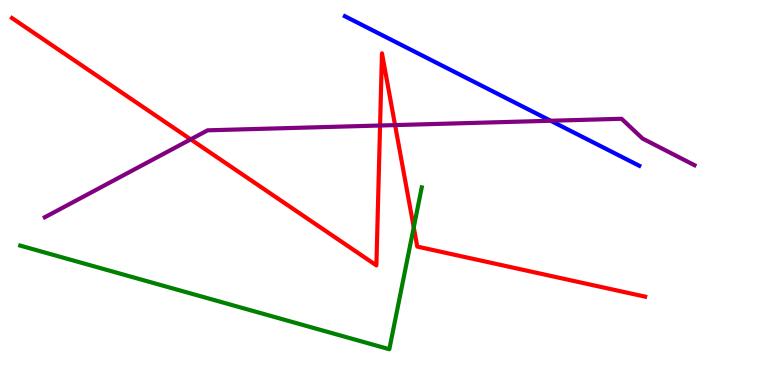[{'lines': ['blue', 'red'], 'intersections': []}, {'lines': ['green', 'red'], 'intersections': [{'x': 5.34, 'y': 4.09}]}, {'lines': ['purple', 'red'], 'intersections': [{'x': 2.46, 'y': 6.38}, {'x': 4.9, 'y': 6.74}, {'x': 5.1, 'y': 6.75}]}, {'lines': ['blue', 'green'], 'intersections': []}, {'lines': ['blue', 'purple'], 'intersections': [{'x': 7.11, 'y': 6.86}]}, {'lines': ['green', 'purple'], 'intersections': []}]